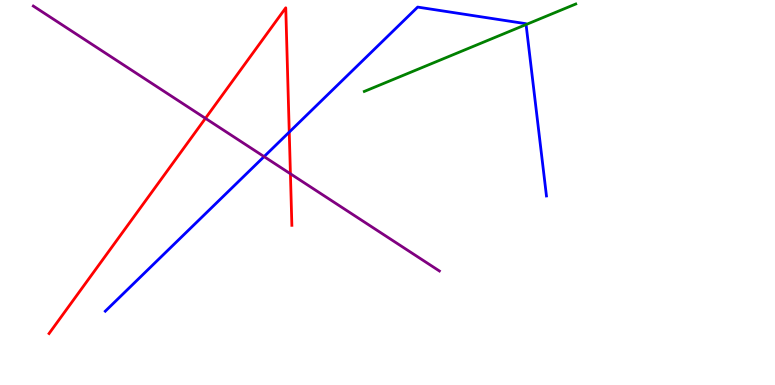[{'lines': ['blue', 'red'], 'intersections': [{'x': 3.73, 'y': 6.57}]}, {'lines': ['green', 'red'], 'intersections': []}, {'lines': ['purple', 'red'], 'intersections': [{'x': 2.65, 'y': 6.93}, {'x': 3.75, 'y': 5.49}]}, {'lines': ['blue', 'green'], 'intersections': [{'x': 6.79, 'y': 9.36}]}, {'lines': ['blue', 'purple'], 'intersections': [{'x': 3.41, 'y': 5.93}]}, {'lines': ['green', 'purple'], 'intersections': []}]